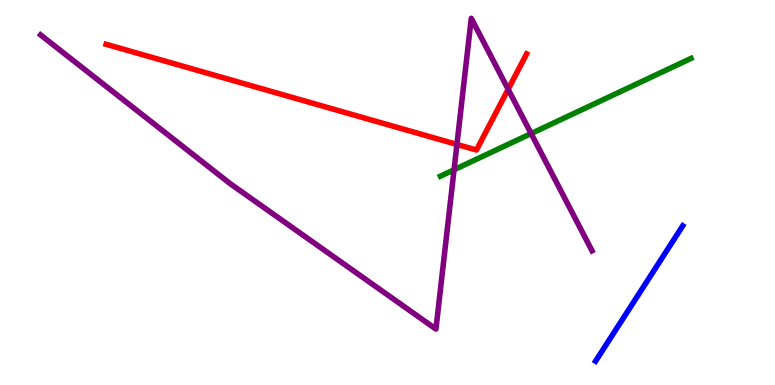[{'lines': ['blue', 'red'], 'intersections': []}, {'lines': ['green', 'red'], 'intersections': []}, {'lines': ['purple', 'red'], 'intersections': [{'x': 5.9, 'y': 6.25}, {'x': 6.56, 'y': 7.68}]}, {'lines': ['blue', 'green'], 'intersections': []}, {'lines': ['blue', 'purple'], 'intersections': []}, {'lines': ['green', 'purple'], 'intersections': [{'x': 5.86, 'y': 5.59}, {'x': 6.85, 'y': 6.53}]}]